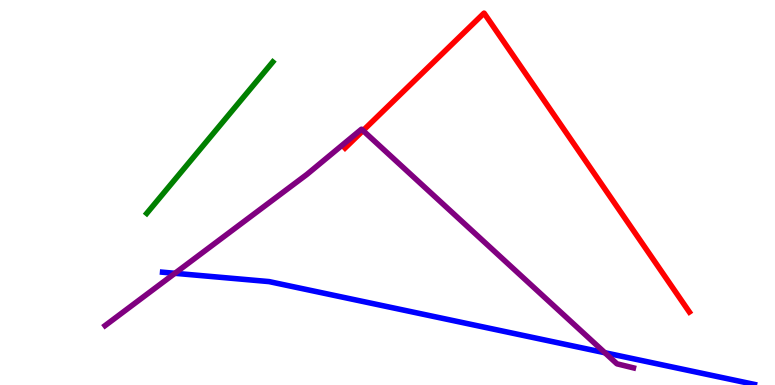[{'lines': ['blue', 'red'], 'intersections': []}, {'lines': ['green', 'red'], 'intersections': []}, {'lines': ['purple', 'red'], 'intersections': [{'x': 4.68, 'y': 6.61}]}, {'lines': ['blue', 'green'], 'intersections': []}, {'lines': ['blue', 'purple'], 'intersections': [{'x': 2.26, 'y': 2.9}, {'x': 7.8, 'y': 0.838}]}, {'lines': ['green', 'purple'], 'intersections': []}]